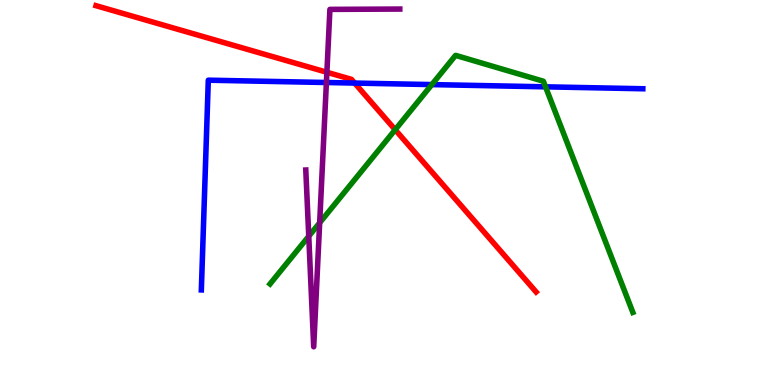[{'lines': ['blue', 'red'], 'intersections': [{'x': 4.58, 'y': 7.84}]}, {'lines': ['green', 'red'], 'intersections': [{'x': 5.1, 'y': 6.63}]}, {'lines': ['purple', 'red'], 'intersections': [{'x': 4.22, 'y': 8.12}]}, {'lines': ['blue', 'green'], 'intersections': [{'x': 5.57, 'y': 7.8}, {'x': 7.04, 'y': 7.74}]}, {'lines': ['blue', 'purple'], 'intersections': [{'x': 4.21, 'y': 7.86}]}, {'lines': ['green', 'purple'], 'intersections': [{'x': 3.98, 'y': 3.86}, {'x': 4.12, 'y': 4.21}]}]